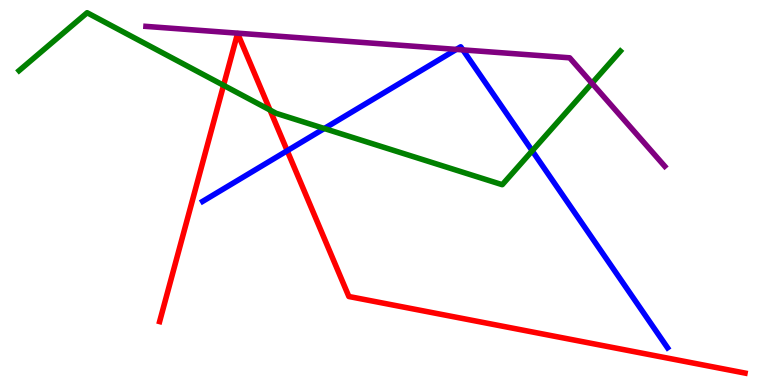[{'lines': ['blue', 'red'], 'intersections': [{'x': 3.71, 'y': 6.09}]}, {'lines': ['green', 'red'], 'intersections': [{'x': 2.88, 'y': 7.78}, {'x': 3.48, 'y': 7.14}]}, {'lines': ['purple', 'red'], 'intersections': []}, {'lines': ['blue', 'green'], 'intersections': [{'x': 4.18, 'y': 6.66}, {'x': 6.87, 'y': 6.08}]}, {'lines': ['blue', 'purple'], 'intersections': [{'x': 5.89, 'y': 8.72}, {'x': 5.97, 'y': 8.7}]}, {'lines': ['green', 'purple'], 'intersections': [{'x': 7.64, 'y': 7.84}]}]